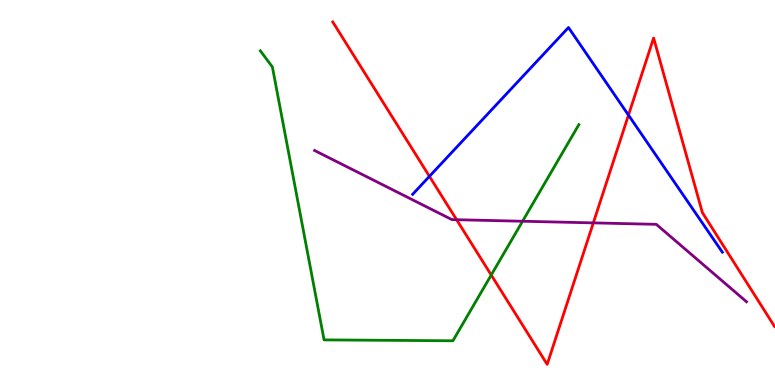[{'lines': ['blue', 'red'], 'intersections': [{'x': 5.54, 'y': 5.42}, {'x': 8.11, 'y': 7.01}]}, {'lines': ['green', 'red'], 'intersections': [{'x': 6.34, 'y': 2.86}]}, {'lines': ['purple', 'red'], 'intersections': [{'x': 5.89, 'y': 4.29}, {'x': 7.66, 'y': 4.21}]}, {'lines': ['blue', 'green'], 'intersections': []}, {'lines': ['blue', 'purple'], 'intersections': []}, {'lines': ['green', 'purple'], 'intersections': [{'x': 6.74, 'y': 4.25}]}]